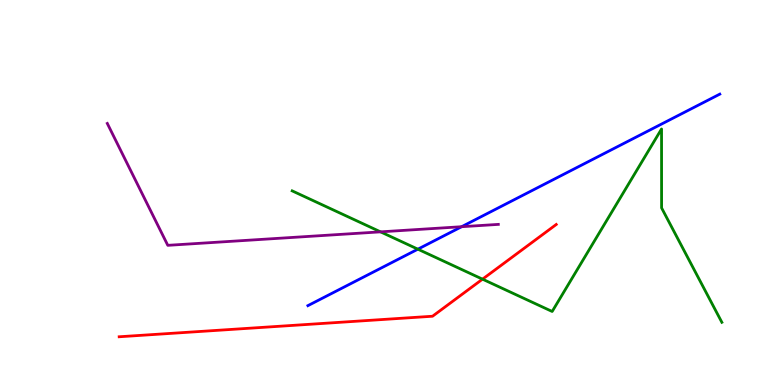[{'lines': ['blue', 'red'], 'intersections': []}, {'lines': ['green', 'red'], 'intersections': [{'x': 6.23, 'y': 2.75}]}, {'lines': ['purple', 'red'], 'intersections': []}, {'lines': ['blue', 'green'], 'intersections': [{'x': 5.39, 'y': 3.53}]}, {'lines': ['blue', 'purple'], 'intersections': [{'x': 5.96, 'y': 4.11}]}, {'lines': ['green', 'purple'], 'intersections': [{'x': 4.91, 'y': 3.98}]}]